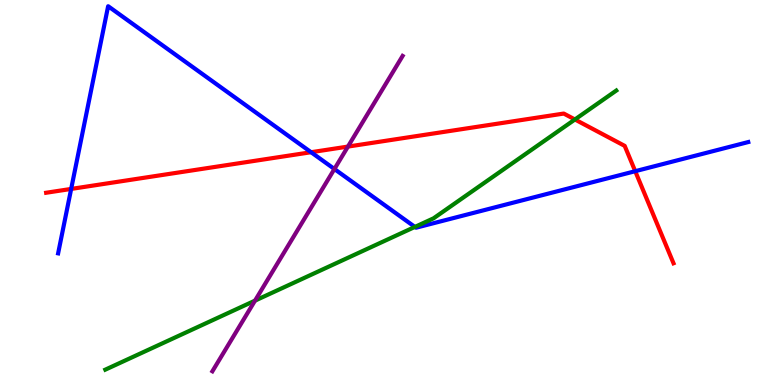[{'lines': ['blue', 'red'], 'intersections': [{'x': 0.918, 'y': 5.09}, {'x': 4.01, 'y': 6.05}, {'x': 8.2, 'y': 5.55}]}, {'lines': ['green', 'red'], 'intersections': [{'x': 7.42, 'y': 6.9}]}, {'lines': ['purple', 'red'], 'intersections': [{'x': 4.49, 'y': 6.19}]}, {'lines': ['blue', 'green'], 'intersections': [{'x': 5.35, 'y': 4.11}]}, {'lines': ['blue', 'purple'], 'intersections': [{'x': 4.31, 'y': 5.61}]}, {'lines': ['green', 'purple'], 'intersections': [{'x': 3.29, 'y': 2.19}]}]